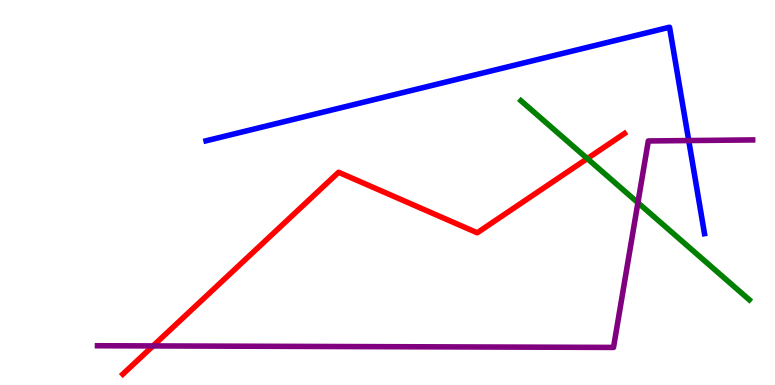[{'lines': ['blue', 'red'], 'intersections': []}, {'lines': ['green', 'red'], 'intersections': [{'x': 7.58, 'y': 5.88}]}, {'lines': ['purple', 'red'], 'intersections': [{'x': 1.97, 'y': 1.02}]}, {'lines': ['blue', 'green'], 'intersections': []}, {'lines': ['blue', 'purple'], 'intersections': [{'x': 8.89, 'y': 6.35}]}, {'lines': ['green', 'purple'], 'intersections': [{'x': 8.23, 'y': 4.74}]}]